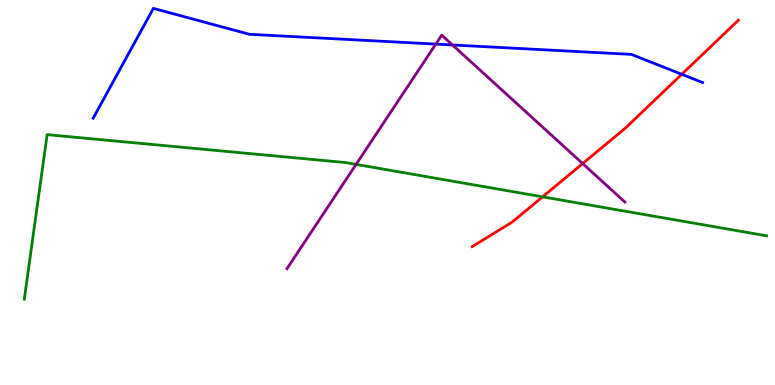[{'lines': ['blue', 'red'], 'intersections': [{'x': 8.8, 'y': 8.07}]}, {'lines': ['green', 'red'], 'intersections': [{'x': 7.0, 'y': 4.89}]}, {'lines': ['purple', 'red'], 'intersections': [{'x': 7.52, 'y': 5.75}]}, {'lines': ['blue', 'green'], 'intersections': []}, {'lines': ['blue', 'purple'], 'intersections': [{'x': 5.62, 'y': 8.85}, {'x': 5.84, 'y': 8.83}]}, {'lines': ['green', 'purple'], 'intersections': [{'x': 4.59, 'y': 5.73}]}]